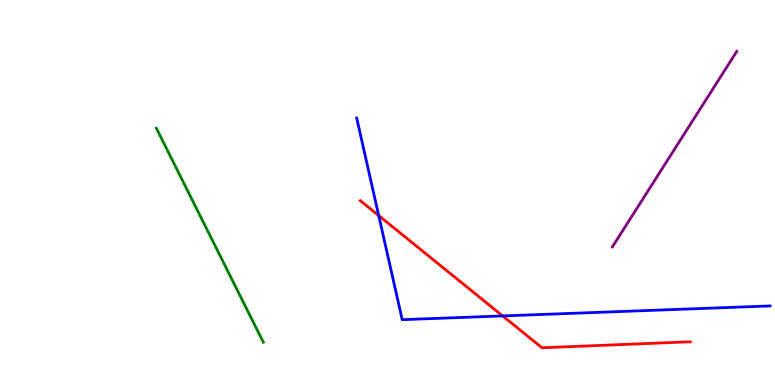[{'lines': ['blue', 'red'], 'intersections': [{'x': 4.89, 'y': 4.4}, {'x': 6.49, 'y': 1.79}]}, {'lines': ['green', 'red'], 'intersections': []}, {'lines': ['purple', 'red'], 'intersections': []}, {'lines': ['blue', 'green'], 'intersections': []}, {'lines': ['blue', 'purple'], 'intersections': []}, {'lines': ['green', 'purple'], 'intersections': []}]